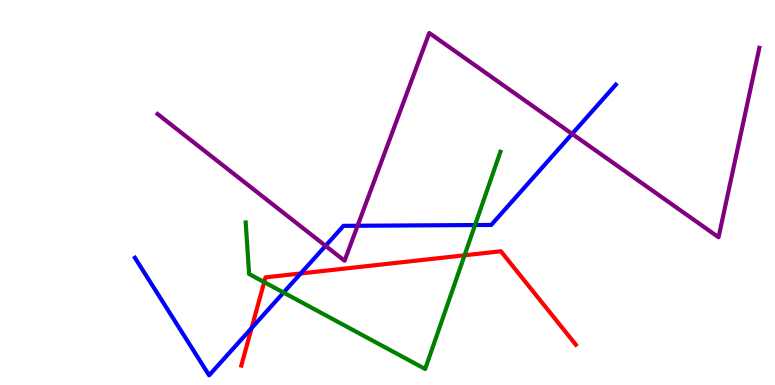[{'lines': ['blue', 'red'], 'intersections': [{'x': 3.25, 'y': 1.48}, {'x': 3.88, 'y': 2.9}]}, {'lines': ['green', 'red'], 'intersections': [{'x': 3.41, 'y': 2.67}, {'x': 5.99, 'y': 3.37}]}, {'lines': ['purple', 'red'], 'intersections': []}, {'lines': ['blue', 'green'], 'intersections': [{'x': 3.66, 'y': 2.4}, {'x': 6.13, 'y': 4.15}]}, {'lines': ['blue', 'purple'], 'intersections': [{'x': 4.2, 'y': 3.61}, {'x': 4.61, 'y': 4.14}, {'x': 7.38, 'y': 6.52}]}, {'lines': ['green', 'purple'], 'intersections': []}]